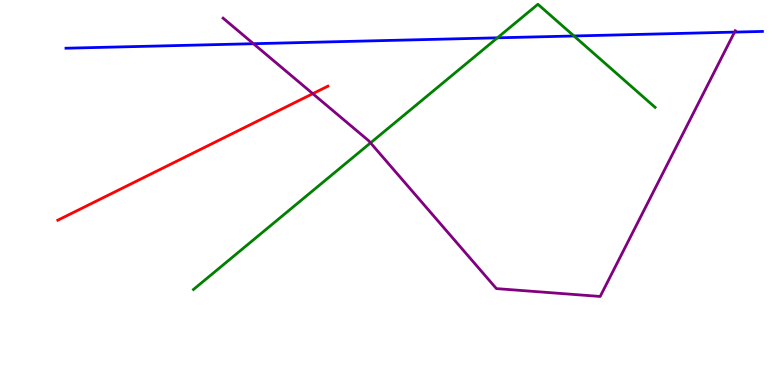[{'lines': ['blue', 'red'], 'intersections': []}, {'lines': ['green', 'red'], 'intersections': []}, {'lines': ['purple', 'red'], 'intersections': [{'x': 4.04, 'y': 7.57}]}, {'lines': ['blue', 'green'], 'intersections': [{'x': 6.42, 'y': 9.02}, {'x': 7.41, 'y': 9.07}]}, {'lines': ['blue', 'purple'], 'intersections': [{'x': 3.27, 'y': 8.86}, {'x': 9.48, 'y': 9.17}]}, {'lines': ['green', 'purple'], 'intersections': [{'x': 4.78, 'y': 6.29}]}]